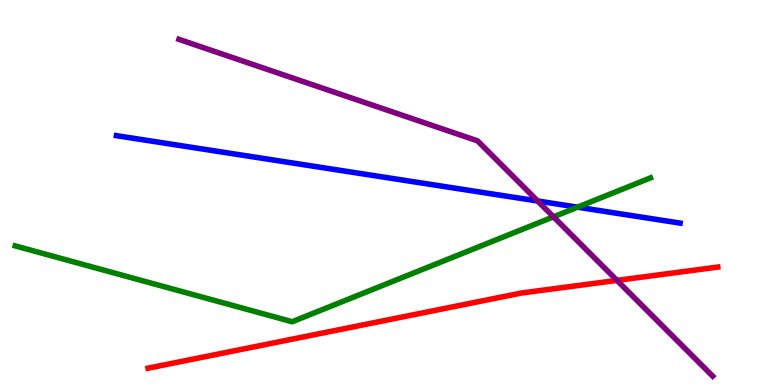[{'lines': ['blue', 'red'], 'intersections': []}, {'lines': ['green', 'red'], 'intersections': []}, {'lines': ['purple', 'red'], 'intersections': [{'x': 7.96, 'y': 2.72}]}, {'lines': ['blue', 'green'], 'intersections': [{'x': 7.45, 'y': 4.62}]}, {'lines': ['blue', 'purple'], 'intersections': [{'x': 6.94, 'y': 4.78}]}, {'lines': ['green', 'purple'], 'intersections': [{'x': 7.14, 'y': 4.37}]}]